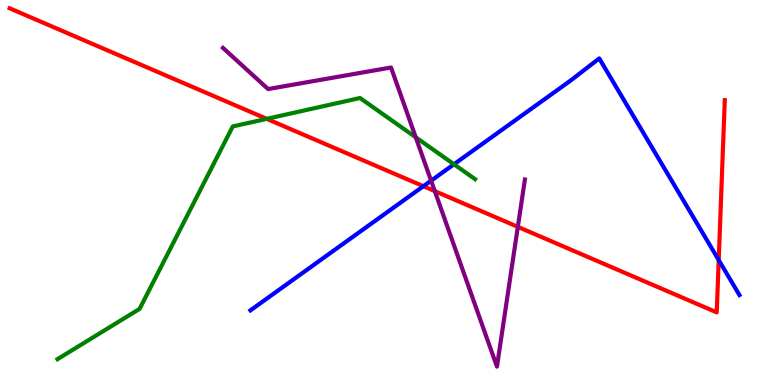[{'lines': ['blue', 'red'], 'intersections': [{'x': 5.46, 'y': 5.16}, {'x': 9.27, 'y': 3.24}]}, {'lines': ['green', 'red'], 'intersections': [{'x': 3.44, 'y': 6.91}]}, {'lines': ['purple', 'red'], 'intersections': [{'x': 5.61, 'y': 5.04}, {'x': 6.68, 'y': 4.11}]}, {'lines': ['blue', 'green'], 'intersections': [{'x': 5.86, 'y': 5.73}]}, {'lines': ['blue', 'purple'], 'intersections': [{'x': 5.56, 'y': 5.31}]}, {'lines': ['green', 'purple'], 'intersections': [{'x': 5.36, 'y': 6.43}]}]